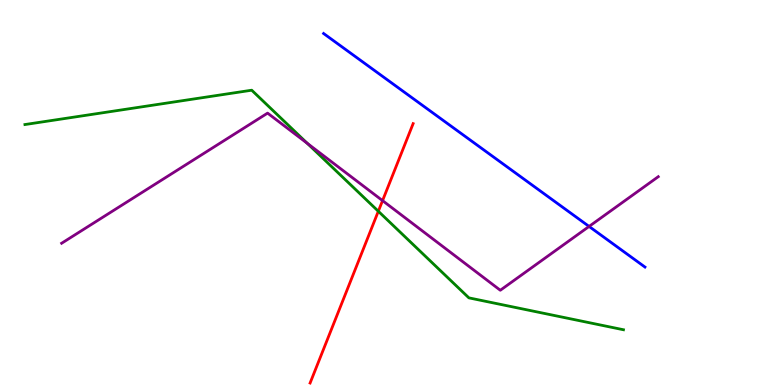[{'lines': ['blue', 'red'], 'intersections': []}, {'lines': ['green', 'red'], 'intersections': [{'x': 4.88, 'y': 4.51}]}, {'lines': ['purple', 'red'], 'intersections': [{'x': 4.94, 'y': 4.79}]}, {'lines': ['blue', 'green'], 'intersections': []}, {'lines': ['blue', 'purple'], 'intersections': [{'x': 7.6, 'y': 4.12}]}, {'lines': ['green', 'purple'], 'intersections': [{'x': 3.97, 'y': 6.28}]}]